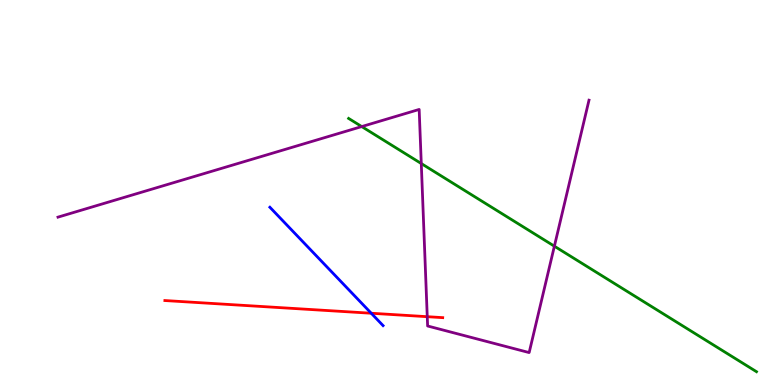[{'lines': ['blue', 'red'], 'intersections': [{'x': 4.79, 'y': 1.86}]}, {'lines': ['green', 'red'], 'intersections': []}, {'lines': ['purple', 'red'], 'intersections': [{'x': 5.51, 'y': 1.77}]}, {'lines': ['blue', 'green'], 'intersections': []}, {'lines': ['blue', 'purple'], 'intersections': []}, {'lines': ['green', 'purple'], 'intersections': [{'x': 4.67, 'y': 6.71}, {'x': 5.44, 'y': 5.75}, {'x': 7.15, 'y': 3.61}]}]